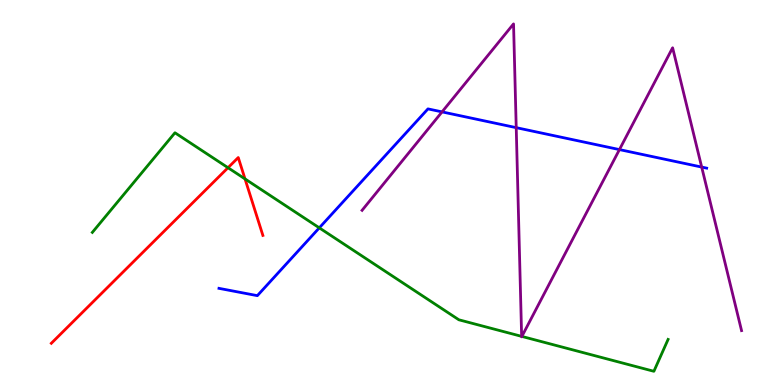[{'lines': ['blue', 'red'], 'intersections': []}, {'lines': ['green', 'red'], 'intersections': [{'x': 2.94, 'y': 5.64}, {'x': 3.16, 'y': 5.35}]}, {'lines': ['purple', 'red'], 'intersections': []}, {'lines': ['blue', 'green'], 'intersections': [{'x': 4.12, 'y': 4.08}]}, {'lines': ['blue', 'purple'], 'intersections': [{'x': 5.7, 'y': 7.09}, {'x': 6.66, 'y': 6.68}, {'x': 7.99, 'y': 6.11}, {'x': 9.05, 'y': 5.66}]}, {'lines': ['green', 'purple'], 'intersections': [{'x': 6.73, 'y': 1.26}, {'x': 6.73, 'y': 1.26}]}]